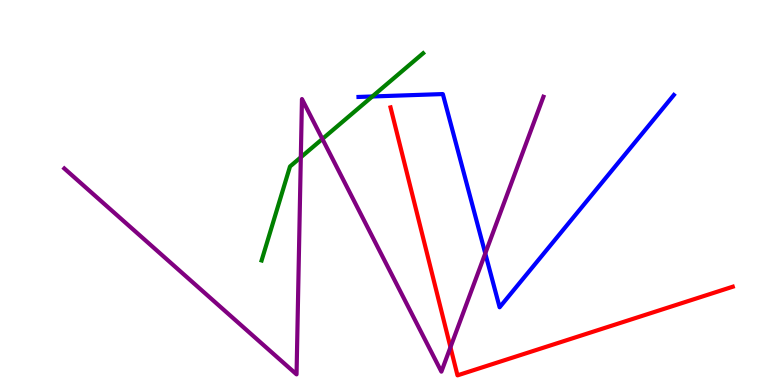[{'lines': ['blue', 'red'], 'intersections': []}, {'lines': ['green', 'red'], 'intersections': []}, {'lines': ['purple', 'red'], 'intersections': [{'x': 5.81, 'y': 0.981}]}, {'lines': ['blue', 'green'], 'intersections': [{'x': 4.8, 'y': 7.49}]}, {'lines': ['blue', 'purple'], 'intersections': [{'x': 6.26, 'y': 3.42}]}, {'lines': ['green', 'purple'], 'intersections': [{'x': 3.88, 'y': 5.91}, {'x': 4.16, 'y': 6.39}]}]